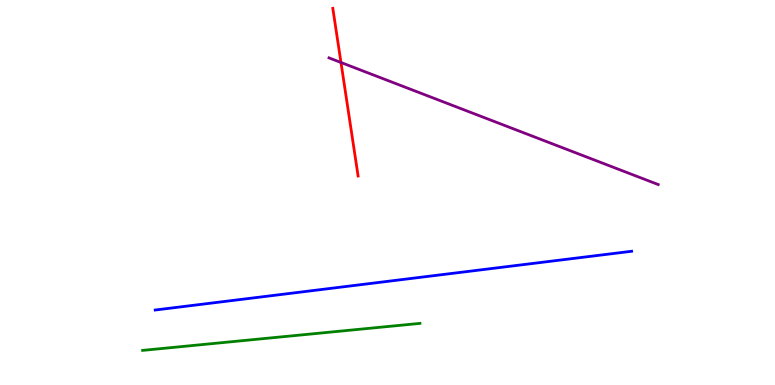[{'lines': ['blue', 'red'], 'intersections': []}, {'lines': ['green', 'red'], 'intersections': []}, {'lines': ['purple', 'red'], 'intersections': [{'x': 4.4, 'y': 8.38}]}, {'lines': ['blue', 'green'], 'intersections': []}, {'lines': ['blue', 'purple'], 'intersections': []}, {'lines': ['green', 'purple'], 'intersections': []}]